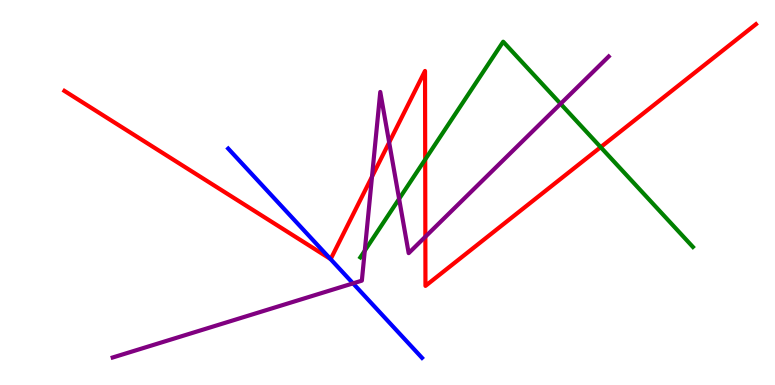[{'lines': ['blue', 'red'], 'intersections': [{'x': 4.26, 'y': 3.28}]}, {'lines': ['green', 'red'], 'intersections': [{'x': 5.49, 'y': 5.86}, {'x': 7.75, 'y': 6.18}]}, {'lines': ['purple', 'red'], 'intersections': [{'x': 4.8, 'y': 5.41}, {'x': 5.02, 'y': 6.3}, {'x': 5.49, 'y': 3.85}]}, {'lines': ['blue', 'green'], 'intersections': []}, {'lines': ['blue', 'purple'], 'intersections': [{'x': 4.56, 'y': 2.64}]}, {'lines': ['green', 'purple'], 'intersections': [{'x': 4.71, 'y': 3.49}, {'x': 5.15, 'y': 4.83}, {'x': 7.23, 'y': 7.3}]}]